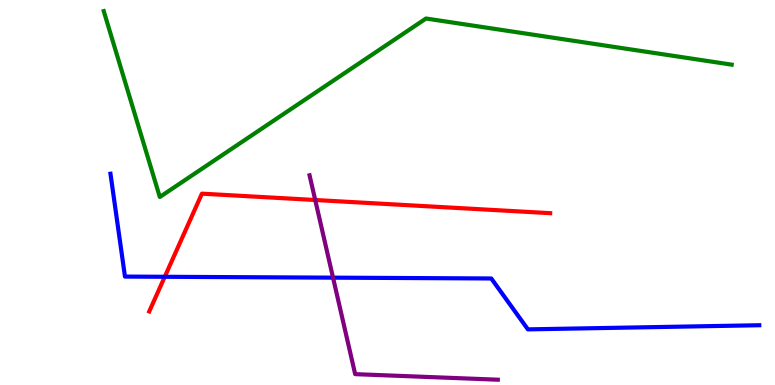[{'lines': ['blue', 'red'], 'intersections': [{'x': 2.13, 'y': 2.81}]}, {'lines': ['green', 'red'], 'intersections': []}, {'lines': ['purple', 'red'], 'intersections': [{'x': 4.07, 'y': 4.81}]}, {'lines': ['blue', 'green'], 'intersections': []}, {'lines': ['blue', 'purple'], 'intersections': [{'x': 4.3, 'y': 2.79}]}, {'lines': ['green', 'purple'], 'intersections': []}]